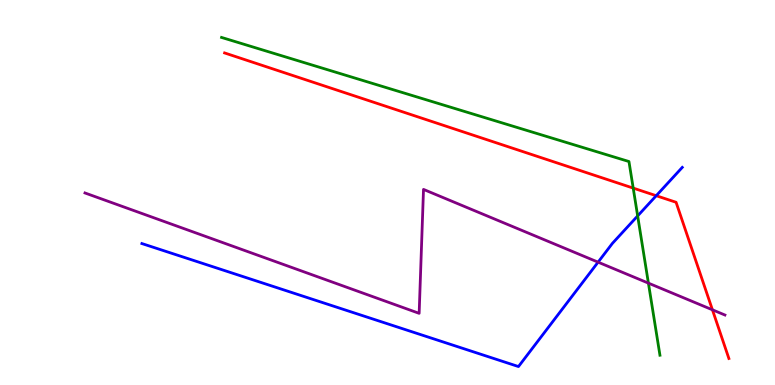[{'lines': ['blue', 'red'], 'intersections': [{'x': 8.47, 'y': 4.92}]}, {'lines': ['green', 'red'], 'intersections': [{'x': 8.17, 'y': 5.11}]}, {'lines': ['purple', 'red'], 'intersections': [{'x': 9.19, 'y': 1.95}]}, {'lines': ['blue', 'green'], 'intersections': [{'x': 8.23, 'y': 4.39}]}, {'lines': ['blue', 'purple'], 'intersections': [{'x': 7.72, 'y': 3.19}]}, {'lines': ['green', 'purple'], 'intersections': [{'x': 8.37, 'y': 2.65}]}]